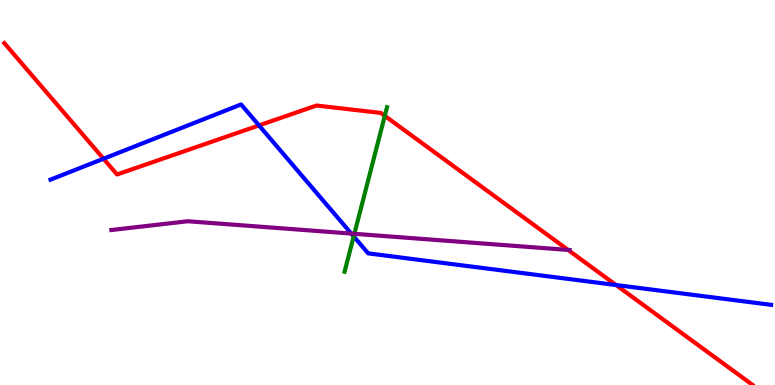[{'lines': ['blue', 'red'], 'intersections': [{'x': 1.34, 'y': 5.88}, {'x': 3.34, 'y': 6.74}, {'x': 7.95, 'y': 2.6}]}, {'lines': ['green', 'red'], 'intersections': [{'x': 4.97, 'y': 6.99}]}, {'lines': ['purple', 'red'], 'intersections': [{'x': 7.33, 'y': 3.51}]}, {'lines': ['blue', 'green'], 'intersections': [{'x': 4.56, 'y': 3.86}]}, {'lines': ['blue', 'purple'], 'intersections': [{'x': 4.53, 'y': 3.93}]}, {'lines': ['green', 'purple'], 'intersections': [{'x': 4.57, 'y': 3.93}]}]